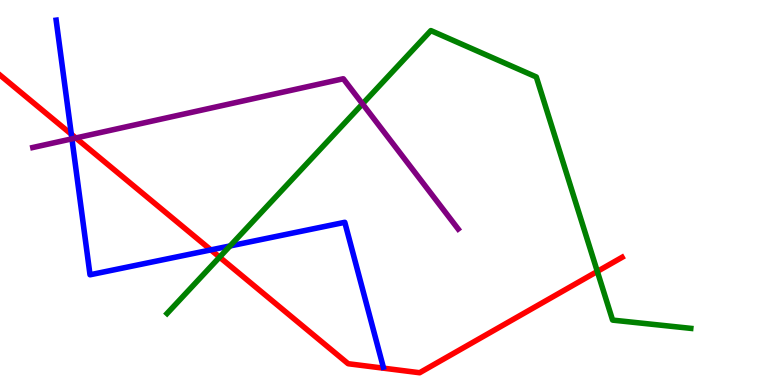[{'lines': ['blue', 'red'], 'intersections': [{'x': 0.92, 'y': 6.51}, {'x': 2.72, 'y': 3.51}]}, {'lines': ['green', 'red'], 'intersections': [{'x': 2.83, 'y': 3.32}, {'x': 7.71, 'y': 2.95}]}, {'lines': ['purple', 'red'], 'intersections': [{'x': 0.979, 'y': 6.42}]}, {'lines': ['blue', 'green'], 'intersections': [{'x': 2.97, 'y': 3.61}]}, {'lines': ['blue', 'purple'], 'intersections': [{'x': 0.928, 'y': 6.39}]}, {'lines': ['green', 'purple'], 'intersections': [{'x': 4.68, 'y': 7.3}]}]